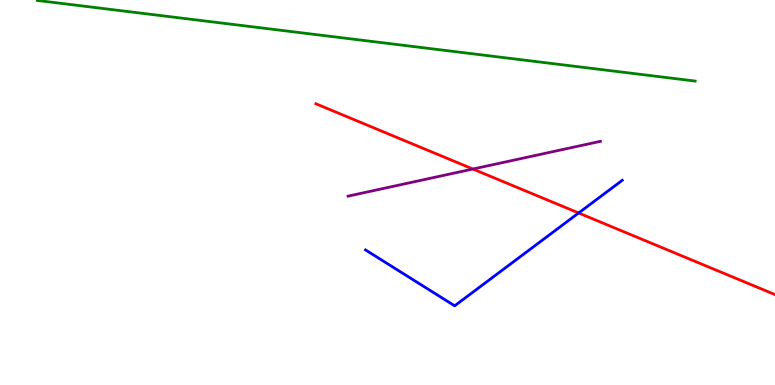[{'lines': ['blue', 'red'], 'intersections': [{'x': 7.47, 'y': 4.47}]}, {'lines': ['green', 'red'], 'intersections': []}, {'lines': ['purple', 'red'], 'intersections': [{'x': 6.1, 'y': 5.61}]}, {'lines': ['blue', 'green'], 'intersections': []}, {'lines': ['blue', 'purple'], 'intersections': []}, {'lines': ['green', 'purple'], 'intersections': []}]